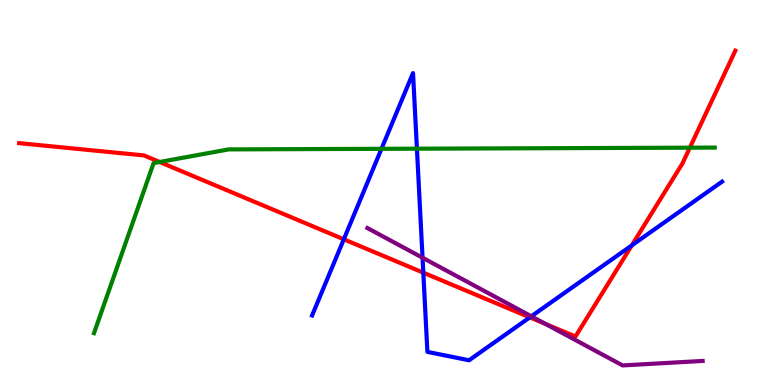[{'lines': ['blue', 'red'], 'intersections': [{'x': 4.44, 'y': 3.78}, {'x': 5.46, 'y': 2.92}, {'x': 6.84, 'y': 1.76}, {'x': 8.15, 'y': 3.63}]}, {'lines': ['green', 'red'], 'intersections': [{'x': 2.06, 'y': 5.79}, {'x': 8.9, 'y': 6.16}]}, {'lines': ['purple', 'red'], 'intersections': [{'x': 7.04, 'y': 1.58}]}, {'lines': ['blue', 'green'], 'intersections': [{'x': 4.92, 'y': 6.13}, {'x': 5.38, 'y': 6.14}]}, {'lines': ['blue', 'purple'], 'intersections': [{'x': 5.45, 'y': 3.31}, {'x': 6.86, 'y': 1.78}]}, {'lines': ['green', 'purple'], 'intersections': []}]